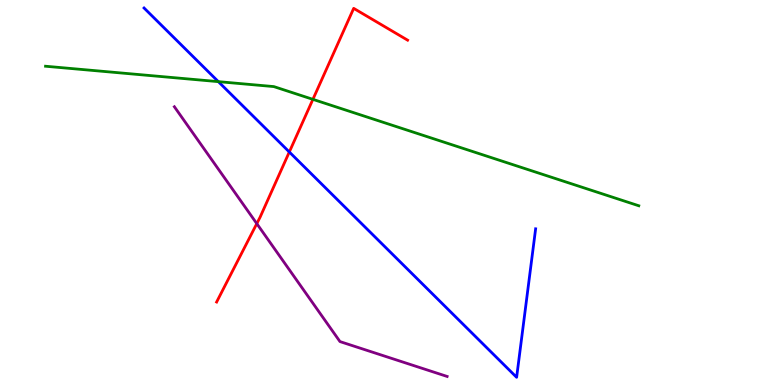[{'lines': ['blue', 'red'], 'intersections': [{'x': 3.73, 'y': 6.05}]}, {'lines': ['green', 'red'], 'intersections': [{'x': 4.04, 'y': 7.42}]}, {'lines': ['purple', 'red'], 'intersections': [{'x': 3.31, 'y': 4.19}]}, {'lines': ['blue', 'green'], 'intersections': [{'x': 2.82, 'y': 7.88}]}, {'lines': ['blue', 'purple'], 'intersections': []}, {'lines': ['green', 'purple'], 'intersections': []}]